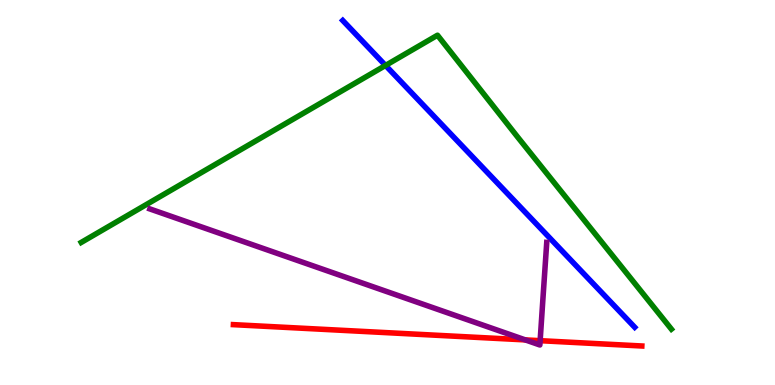[{'lines': ['blue', 'red'], 'intersections': []}, {'lines': ['green', 'red'], 'intersections': []}, {'lines': ['purple', 'red'], 'intersections': [{'x': 6.78, 'y': 1.17}, {'x': 6.97, 'y': 1.15}]}, {'lines': ['blue', 'green'], 'intersections': [{'x': 4.97, 'y': 8.3}]}, {'lines': ['blue', 'purple'], 'intersections': []}, {'lines': ['green', 'purple'], 'intersections': []}]